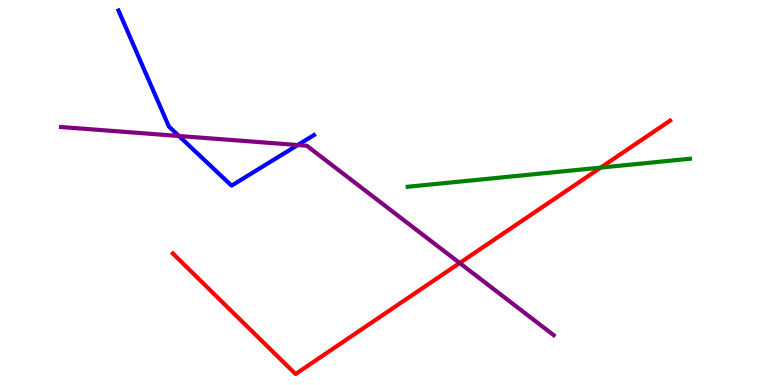[{'lines': ['blue', 'red'], 'intersections': []}, {'lines': ['green', 'red'], 'intersections': [{'x': 7.75, 'y': 5.65}]}, {'lines': ['purple', 'red'], 'intersections': [{'x': 5.93, 'y': 3.17}]}, {'lines': ['blue', 'green'], 'intersections': []}, {'lines': ['blue', 'purple'], 'intersections': [{'x': 2.31, 'y': 6.47}, {'x': 3.84, 'y': 6.23}]}, {'lines': ['green', 'purple'], 'intersections': []}]